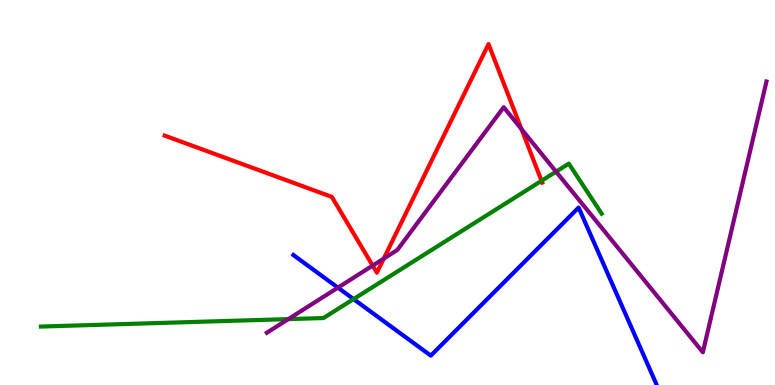[{'lines': ['blue', 'red'], 'intersections': []}, {'lines': ['green', 'red'], 'intersections': [{'x': 6.99, 'y': 5.3}]}, {'lines': ['purple', 'red'], 'intersections': [{'x': 4.81, 'y': 3.1}, {'x': 4.95, 'y': 3.28}, {'x': 6.73, 'y': 6.65}]}, {'lines': ['blue', 'green'], 'intersections': [{'x': 4.56, 'y': 2.23}]}, {'lines': ['blue', 'purple'], 'intersections': [{'x': 4.36, 'y': 2.53}]}, {'lines': ['green', 'purple'], 'intersections': [{'x': 3.72, 'y': 1.71}, {'x': 7.17, 'y': 5.54}]}]